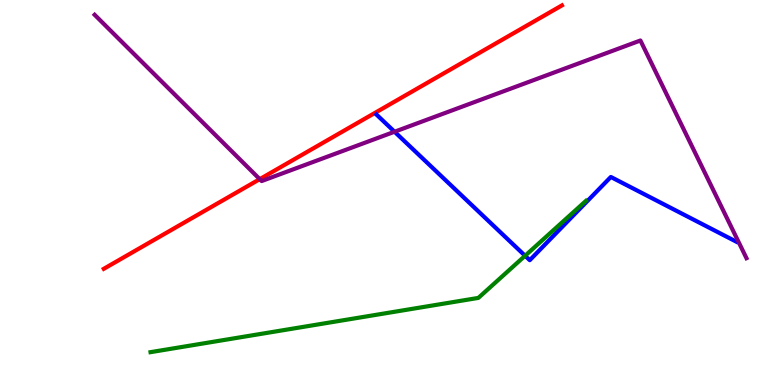[{'lines': ['blue', 'red'], 'intersections': []}, {'lines': ['green', 'red'], 'intersections': []}, {'lines': ['purple', 'red'], 'intersections': [{'x': 3.35, 'y': 5.35}]}, {'lines': ['blue', 'green'], 'intersections': [{'x': 6.78, 'y': 3.36}]}, {'lines': ['blue', 'purple'], 'intersections': [{'x': 5.09, 'y': 6.58}]}, {'lines': ['green', 'purple'], 'intersections': []}]